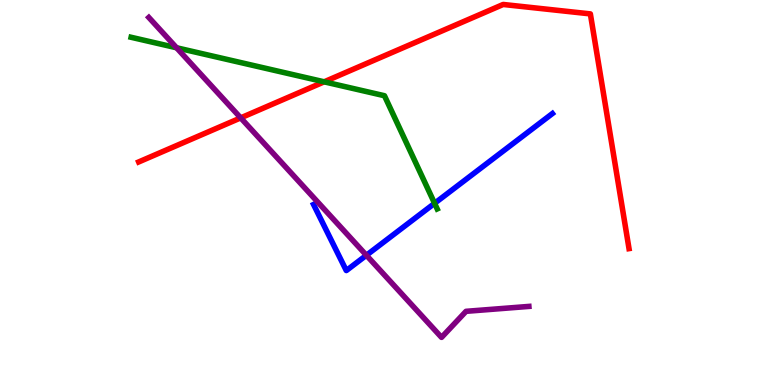[{'lines': ['blue', 'red'], 'intersections': []}, {'lines': ['green', 'red'], 'intersections': [{'x': 4.18, 'y': 7.87}]}, {'lines': ['purple', 'red'], 'intersections': [{'x': 3.11, 'y': 6.94}]}, {'lines': ['blue', 'green'], 'intersections': [{'x': 5.61, 'y': 4.72}]}, {'lines': ['blue', 'purple'], 'intersections': [{'x': 4.73, 'y': 3.37}]}, {'lines': ['green', 'purple'], 'intersections': [{'x': 2.28, 'y': 8.76}]}]